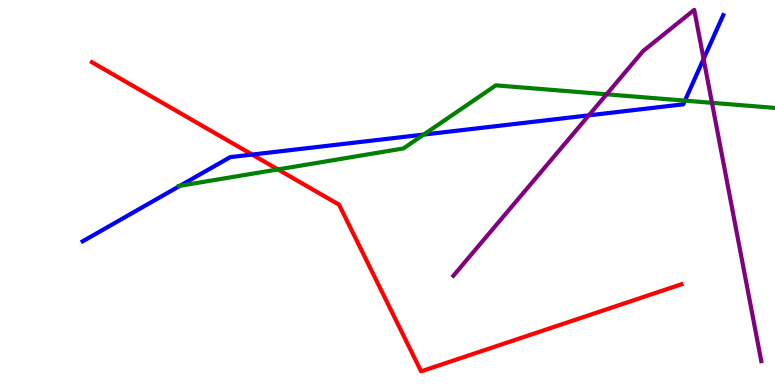[{'lines': ['blue', 'red'], 'intersections': [{'x': 3.25, 'y': 5.98}]}, {'lines': ['green', 'red'], 'intersections': [{'x': 3.59, 'y': 5.6}]}, {'lines': ['purple', 'red'], 'intersections': []}, {'lines': ['blue', 'green'], 'intersections': [{'x': 2.32, 'y': 5.17}, {'x': 5.47, 'y': 6.5}, {'x': 8.84, 'y': 7.39}]}, {'lines': ['blue', 'purple'], 'intersections': [{'x': 7.6, 'y': 7.0}, {'x': 9.08, 'y': 8.47}]}, {'lines': ['green', 'purple'], 'intersections': [{'x': 7.83, 'y': 7.55}, {'x': 9.19, 'y': 7.33}]}]